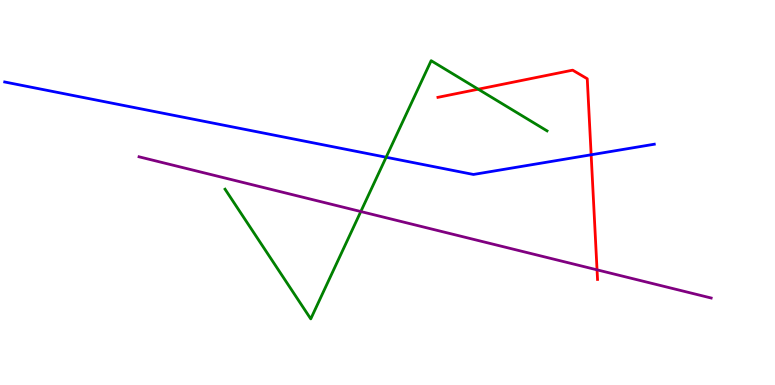[{'lines': ['blue', 'red'], 'intersections': [{'x': 7.63, 'y': 5.98}]}, {'lines': ['green', 'red'], 'intersections': [{'x': 6.17, 'y': 7.68}]}, {'lines': ['purple', 'red'], 'intersections': [{'x': 7.7, 'y': 2.99}]}, {'lines': ['blue', 'green'], 'intersections': [{'x': 4.98, 'y': 5.92}]}, {'lines': ['blue', 'purple'], 'intersections': []}, {'lines': ['green', 'purple'], 'intersections': [{'x': 4.66, 'y': 4.51}]}]